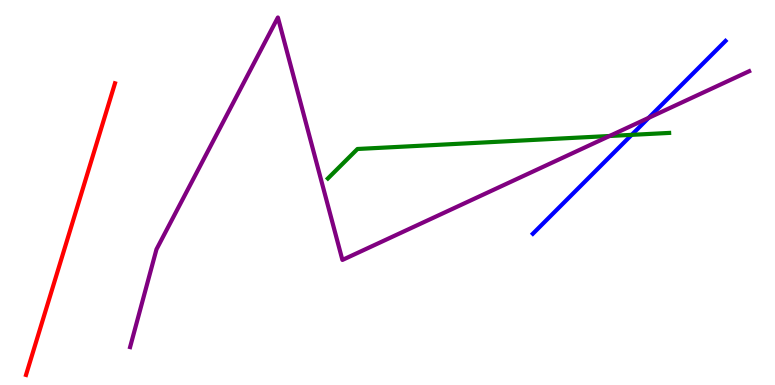[{'lines': ['blue', 'red'], 'intersections': []}, {'lines': ['green', 'red'], 'intersections': []}, {'lines': ['purple', 'red'], 'intersections': []}, {'lines': ['blue', 'green'], 'intersections': [{'x': 8.15, 'y': 6.5}]}, {'lines': ['blue', 'purple'], 'intersections': [{'x': 8.37, 'y': 6.94}]}, {'lines': ['green', 'purple'], 'intersections': [{'x': 7.87, 'y': 6.47}]}]